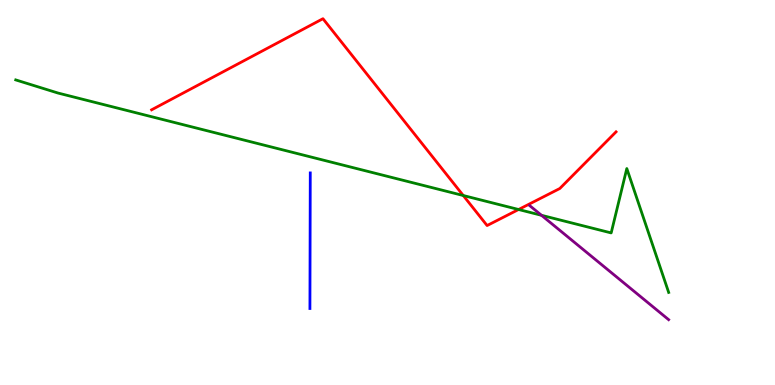[{'lines': ['blue', 'red'], 'intersections': []}, {'lines': ['green', 'red'], 'intersections': [{'x': 5.98, 'y': 4.92}, {'x': 6.69, 'y': 4.56}]}, {'lines': ['purple', 'red'], 'intersections': []}, {'lines': ['blue', 'green'], 'intersections': []}, {'lines': ['blue', 'purple'], 'intersections': []}, {'lines': ['green', 'purple'], 'intersections': [{'x': 6.99, 'y': 4.41}]}]